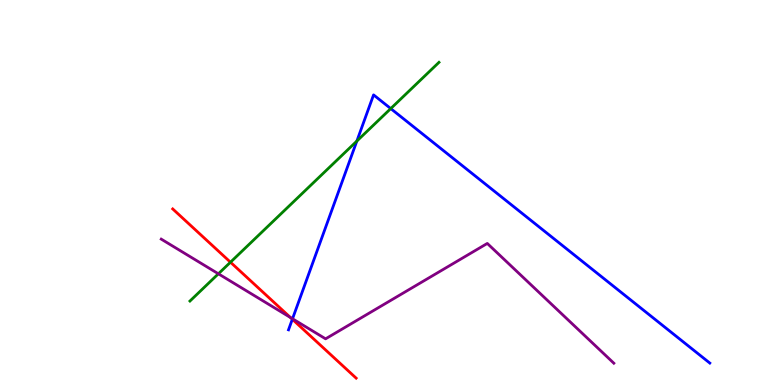[{'lines': ['blue', 'red'], 'intersections': [{'x': 3.77, 'y': 1.71}]}, {'lines': ['green', 'red'], 'intersections': [{'x': 2.97, 'y': 3.19}]}, {'lines': ['purple', 'red'], 'intersections': [{'x': 3.75, 'y': 1.75}]}, {'lines': ['blue', 'green'], 'intersections': [{'x': 4.6, 'y': 6.34}, {'x': 5.04, 'y': 7.18}]}, {'lines': ['blue', 'purple'], 'intersections': [{'x': 3.77, 'y': 1.72}]}, {'lines': ['green', 'purple'], 'intersections': [{'x': 2.82, 'y': 2.89}]}]